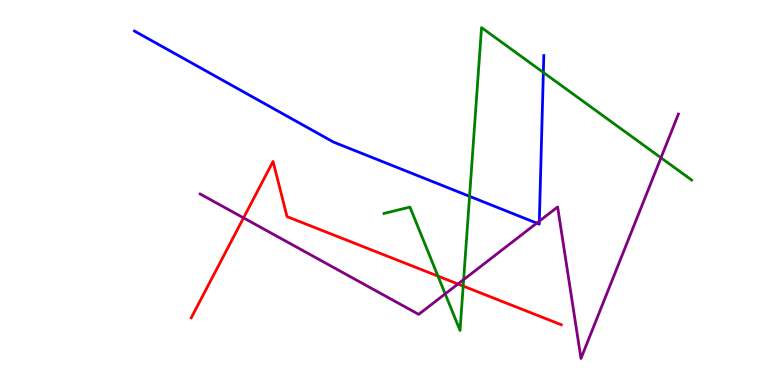[{'lines': ['blue', 'red'], 'intersections': []}, {'lines': ['green', 'red'], 'intersections': [{'x': 5.65, 'y': 2.83}, {'x': 5.98, 'y': 2.57}]}, {'lines': ['purple', 'red'], 'intersections': [{'x': 3.14, 'y': 4.34}, {'x': 5.91, 'y': 2.62}]}, {'lines': ['blue', 'green'], 'intersections': [{'x': 6.06, 'y': 4.9}, {'x': 7.01, 'y': 8.12}]}, {'lines': ['blue', 'purple'], 'intersections': [{'x': 6.93, 'y': 4.2}, {'x': 6.96, 'y': 4.26}]}, {'lines': ['green', 'purple'], 'intersections': [{'x': 5.74, 'y': 2.37}, {'x': 5.98, 'y': 2.74}, {'x': 8.53, 'y': 5.9}]}]